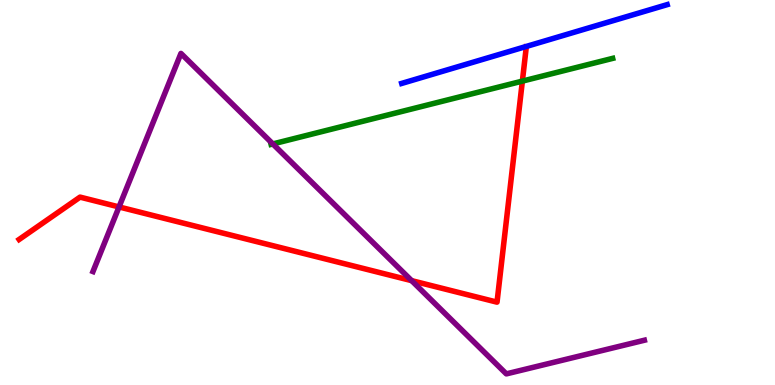[{'lines': ['blue', 'red'], 'intersections': []}, {'lines': ['green', 'red'], 'intersections': [{'x': 6.74, 'y': 7.89}]}, {'lines': ['purple', 'red'], 'intersections': [{'x': 1.54, 'y': 4.62}, {'x': 5.31, 'y': 2.71}]}, {'lines': ['blue', 'green'], 'intersections': []}, {'lines': ['blue', 'purple'], 'intersections': []}, {'lines': ['green', 'purple'], 'intersections': [{'x': 3.52, 'y': 6.26}]}]